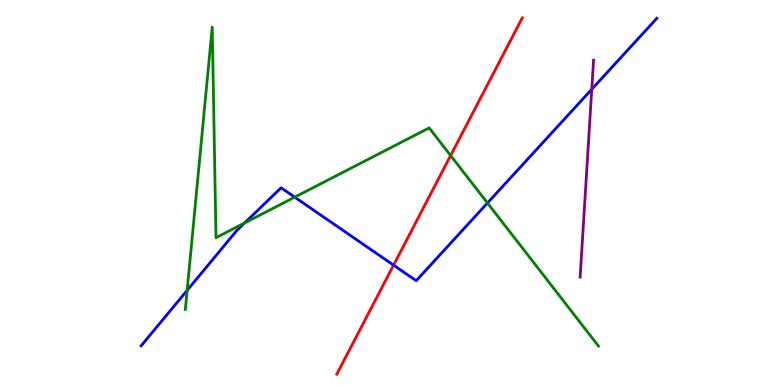[{'lines': ['blue', 'red'], 'intersections': [{'x': 5.08, 'y': 3.11}]}, {'lines': ['green', 'red'], 'intersections': [{'x': 5.81, 'y': 5.96}]}, {'lines': ['purple', 'red'], 'intersections': []}, {'lines': ['blue', 'green'], 'intersections': [{'x': 2.41, 'y': 2.46}, {'x': 3.16, 'y': 4.21}, {'x': 3.8, 'y': 4.88}, {'x': 6.29, 'y': 4.73}]}, {'lines': ['blue', 'purple'], 'intersections': [{'x': 7.64, 'y': 7.68}]}, {'lines': ['green', 'purple'], 'intersections': []}]